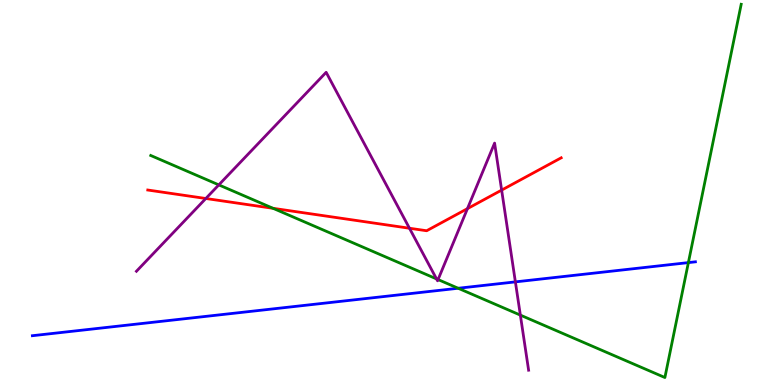[{'lines': ['blue', 'red'], 'intersections': []}, {'lines': ['green', 'red'], 'intersections': [{'x': 3.52, 'y': 4.59}]}, {'lines': ['purple', 'red'], 'intersections': [{'x': 2.66, 'y': 4.84}, {'x': 5.28, 'y': 4.07}, {'x': 6.03, 'y': 4.58}, {'x': 6.47, 'y': 5.06}]}, {'lines': ['blue', 'green'], 'intersections': [{'x': 5.91, 'y': 2.51}, {'x': 8.88, 'y': 3.18}]}, {'lines': ['blue', 'purple'], 'intersections': [{'x': 6.65, 'y': 2.68}]}, {'lines': ['green', 'purple'], 'intersections': [{'x': 2.82, 'y': 5.2}, {'x': 5.63, 'y': 2.76}, {'x': 5.65, 'y': 2.74}, {'x': 6.71, 'y': 1.82}]}]